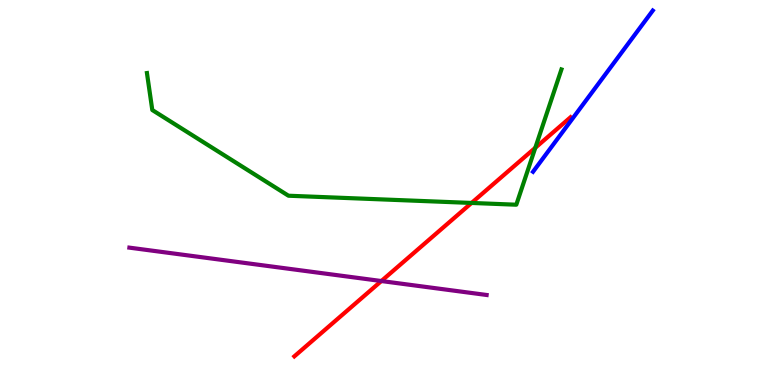[{'lines': ['blue', 'red'], 'intersections': []}, {'lines': ['green', 'red'], 'intersections': [{'x': 6.08, 'y': 4.73}, {'x': 6.91, 'y': 6.16}]}, {'lines': ['purple', 'red'], 'intersections': [{'x': 4.92, 'y': 2.7}]}, {'lines': ['blue', 'green'], 'intersections': []}, {'lines': ['blue', 'purple'], 'intersections': []}, {'lines': ['green', 'purple'], 'intersections': []}]